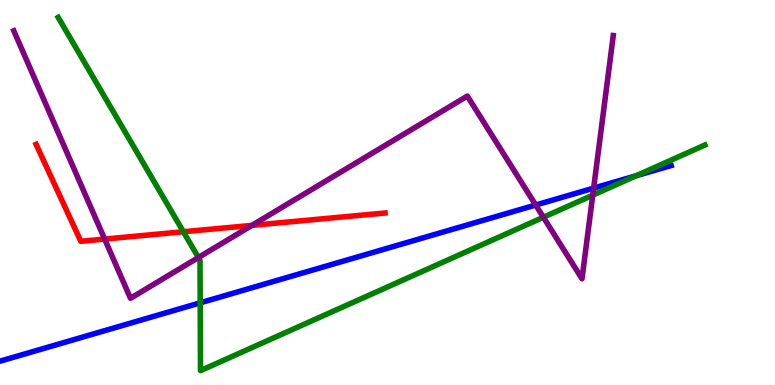[{'lines': ['blue', 'red'], 'intersections': []}, {'lines': ['green', 'red'], 'intersections': [{'x': 2.37, 'y': 3.98}]}, {'lines': ['purple', 'red'], 'intersections': [{'x': 1.35, 'y': 3.79}, {'x': 3.25, 'y': 4.15}]}, {'lines': ['blue', 'green'], 'intersections': [{'x': 2.58, 'y': 2.13}, {'x': 8.21, 'y': 5.44}]}, {'lines': ['blue', 'purple'], 'intersections': [{'x': 6.91, 'y': 4.67}, {'x': 7.66, 'y': 5.11}]}, {'lines': ['green', 'purple'], 'intersections': [{'x': 2.56, 'y': 3.31}, {'x': 7.01, 'y': 4.36}, {'x': 7.65, 'y': 4.93}]}]